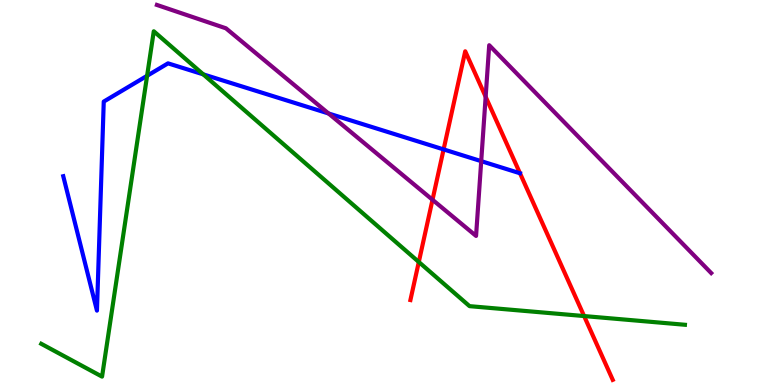[{'lines': ['blue', 'red'], 'intersections': [{'x': 5.72, 'y': 6.12}]}, {'lines': ['green', 'red'], 'intersections': [{'x': 5.4, 'y': 3.2}, {'x': 7.54, 'y': 1.79}]}, {'lines': ['purple', 'red'], 'intersections': [{'x': 5.58, 'y': 4.81}, {'x': 6.27, 'y': 7.49}]}, {'lines': ['blue', 'green'], 'intersections': [{'x': 1.9, 'y': 8.03}, {'x': 2.62, 'y': 8.07}]}, {'lines': ['blue', 'purple'], 'intersections': [{'x': 4.24, 'y': 7.05}, {'x': 6.21, 'y': 5.81}]}, {'lines': ['green', 'purple'], 'intersections': []}]